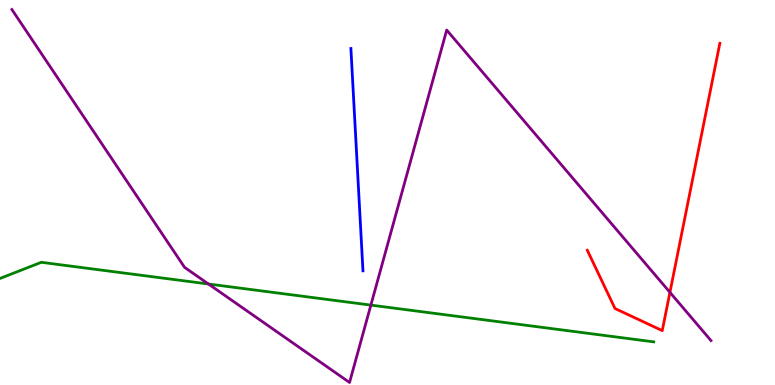[{'lines': ['blue', 'red'], 'intersections': []}, {'lines': ['green', 'red'], 'intersections': []}, {'lines': ['purple', 'red'], 'intersections': [{'x': 8.64, 'y': 2.41}]}, {'lines': ['blue', 'green'], 'intersections': []}, {'lines': ['blue', 'purple'], 'intersections': []}, {'lines': ['green', 'purple'], 'intersections': [{'x': 2.69, 'y': 2.62}, {'x': 4.79, 'y': 2.08}]}]